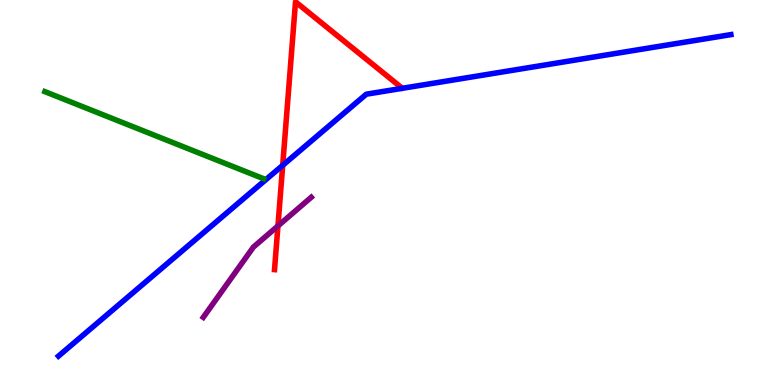[{'lines': ['blue', 'red'], 'intersections': [{'x': 3.65, 'y': 5.71}]}, {'lines': ['green', 'red'], 'intersections': []}, {'lines': ['purple', 'red'], 'intersections': [{'x': 3.59, 'y': 4.13}]}, {'lines': ['blue', 'green'], 'intersections': []}, {'lines': ['blue', 'purple'], 'intersections': []}, {'lines': ['green', 'purple'], 'intersections': []}]